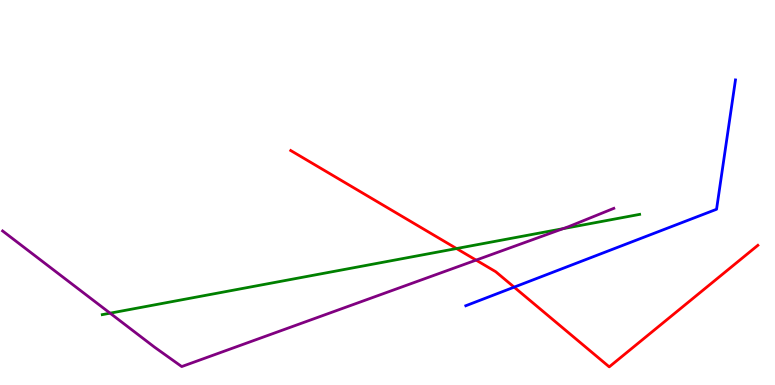[{'lines': ['blue', 'red'], 'intersections': [{'x': 6.63, 'y': 2.54}]}, {'lines': ['green', 'red'], 'intersections': [{'x': 5.89, 'y': 3.54}]}, {'lines': ['purple', 'red'], 'intersections': [{'x': 6.14, 'y': 3.24}]}, {'lines': ['blue', 'green'], 'intersections': []}, {'lines': ['blue', 'purple'], 'intersections': []}, {'lines': ['green', 'purple'], 'intersections': [{'x': 1.42, 'y': 1.87}, {'x': 7.27, 'y': 4.06}]}]